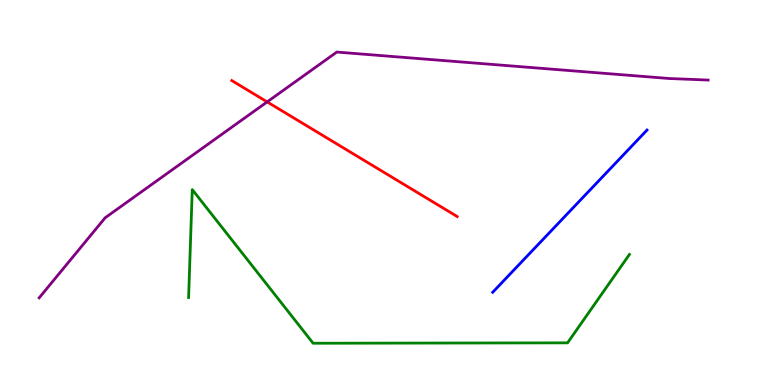[{'lines': ['blue', 'red'], 'intersections': []}, {'lines': ['green', 'red'], 'intersections': []}, {'lines': ['purple', 'red'], 'intersections': [{'x': 3.45, 'y': 7.35}]}, {'lines': ['blue', 'green'], 'intersections': []}, {'lines': ['blue', 'purple'], 'intersections': []}, {'lines': ['green', 'purple'], 'intersections': []}]